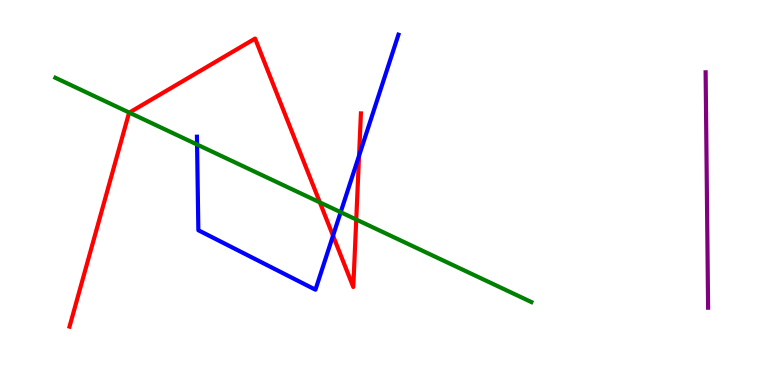[{'lines': ['blue', 'red'], 'intersections': [{'x': 4.3, 'y': 3.88}, {'x': 4.63, 'y': 5.96}]}, {'lines': ['green', 'red'], 'intersections': [{'x': 1.67, 'y': 7.08}, {'x': 4.13, 'y': 4.74}, {'x': 4.6, 'y': 4.3}]}, {'lines': ['purple', 'red'], 'intersections': []}, {'lines': ['blue', 'green'], 'intersections': [{'x': 2.54, 'y': 6.25}, {'x': 4.4, 'y': 4.49}]}, {'lines': ['blue', 'purple'], 'intersections': []}, {'lines': ['green', 'purple'], 'intersections': []}]